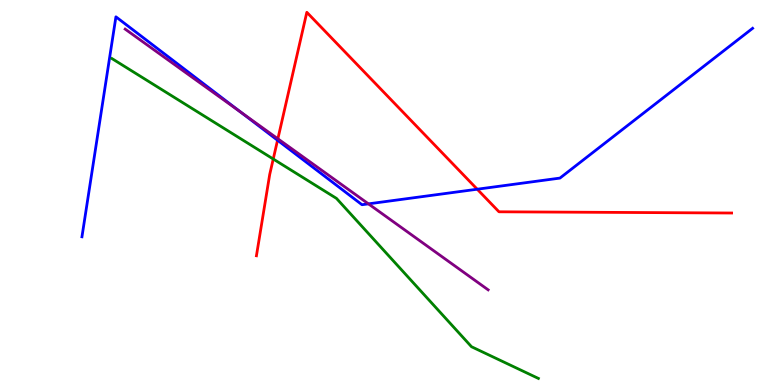[{'lines': ['blue', 'red'], 'intersections': [{'x': 3.58, 'y': 6.36}, {'x': 6.16, 'y': 5.09}]}, {'lines': ['green', 'red'], 'intersections': [{'x': 3.53, 'y': 5.87}]}, {'lines': ['purple', 'red'], 'intersections': [{'x': 3.59, 'y': 6.39}]}, {'lines': ['blue', 'green'], 'intersections': []}, {'lines': ['blue', 'purple'], 'intersections': [{'x': 3.1, 'y': 7.09}, {'x': 4.75, 'y': 4.71}]}, {'lines': ['green', 'purple'], 'intersections': []}]